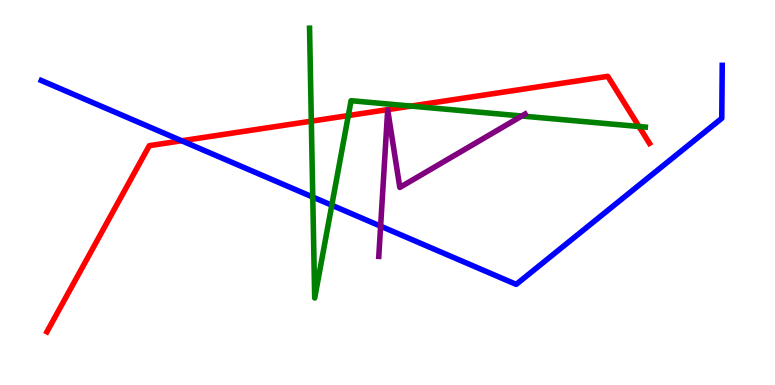[{'lines': ['blue', 'red'], 'intersections': [{'x': 2.34, 'y': 6.34}]}, {'lines': ['green', 'red'], 'intersections': [{'x': 4.02, 'y': 6.85}, {'x': 4.49, 'y': 7.0}, {'x': 5.3, 'y': 7.24}, {'x': 8.25, 'y': 6.71}]}, {'lines': ['purple', 'red'], 'intersections': []}, {'lines': ['blue', 'green'], 'intersections': [{'x': 4.04, 'y': 4.88}, {'x': 4.28, 'y': 4.67}]}, {'lines': ['blue', 'purple'], 'intersections': [{'x': 4.91, 'y': 4.13}]}, {'lines': ['green', 'purple'], 'intersections': [{'x': 6.73, 'y': 6.99}]}]